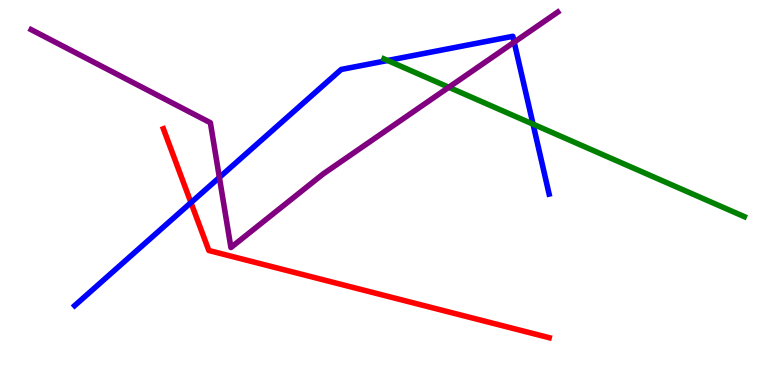[{'lines': ['blue', 'red'], 'intersections': [{'x': 2.46, 'y': 4.74}]}, {'lines': ['green', 'red'], 'intersections': []}, {'lines': ['purple', 'red'], 'intersections': []}, {'lines': ['blue', 'green'], 'intersections': [{'x': 5.0, 'y': 8.43}, {'x': 6.88, 'y': 6.78}]}, {'lines': ['blue', 'purple'], 'intersections': [{'x': 2.83, 'y': 5.39}, {'x': 6.63, 'y': 8.91}]}, {'lines': ['green', 'purple'], 'intersections': [{'x': 5.79, 'y': 7.73}]}]